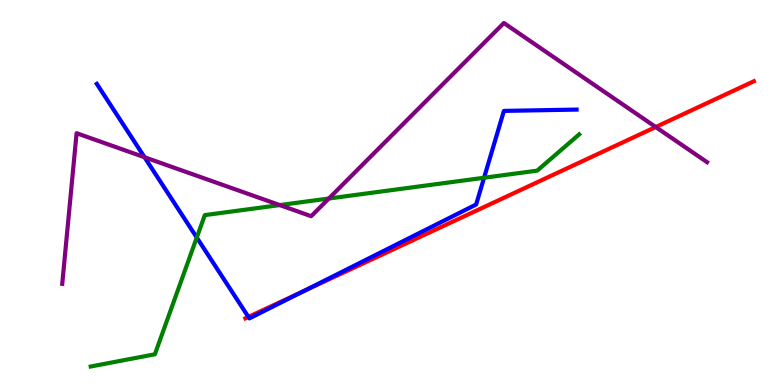[{'lines': ['blue', 'red'], 'intersections': [{'x': 3.21, 'y': 1.77}, {'x': 3.91, 'y': 2.43}]}, {'lines': ['green', 'red'], 'intersections': []}, {'lines': ['purple', 'red'], 'intersections': [{'x': 8.46, 'y': 6.7}]}, {'lines': ['blue', 'green'], 'intersections': [{'x': 2.54, 'y': 3.83}, {'x': 6.25, 'y': 5.38}]}, {'lines': ['blue', 'purple'], 'intersections': [{'x': 1.87, 'y': 5.92}]}, {'lines': ['green', 'purple'], 'intersections': [{'x': 3.61, 'y': 4.67}, {'x': 4.24, 'y': 4.84}]}]